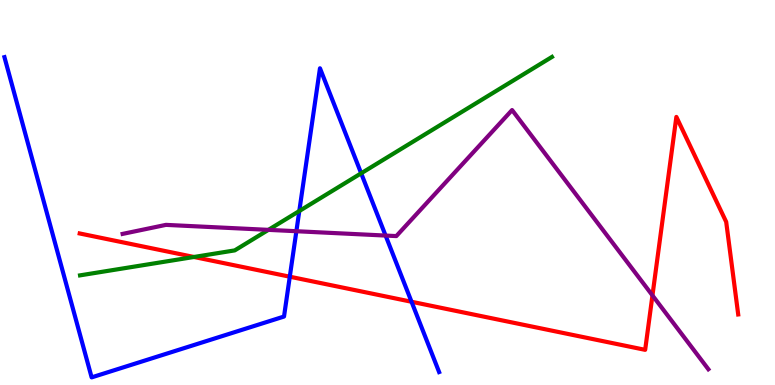[{'lines': ['blue', 'red'], 'intersections': [{'x': 3.74, 'y': 2.81}, {'x': 5.31, 'y': 2.16}]}, {'lines': ['green', 'red'], 'intersections': [{'x': 2.5, 'y': 3.33}]}, {'lines': ['purple', 'red'], 'intersections': [{'x': 8.42, 'y': 2.33}]}, {'lines': ['blue', 'green'], 'intersections': [{'x': 3.86, 'y': 4.52}, {'x': 4.66, 'y': 5.5}]}, {'lines': ['blue', 'purple'], 'intersections': [{'x': 3.82, 'y': 3.99}, {'x': 4.98, 'y': 3.88}]}, {'lines': ['green', 'purple'], 'intersections': [{'x': 3.46, 'y': 4.03}]}]